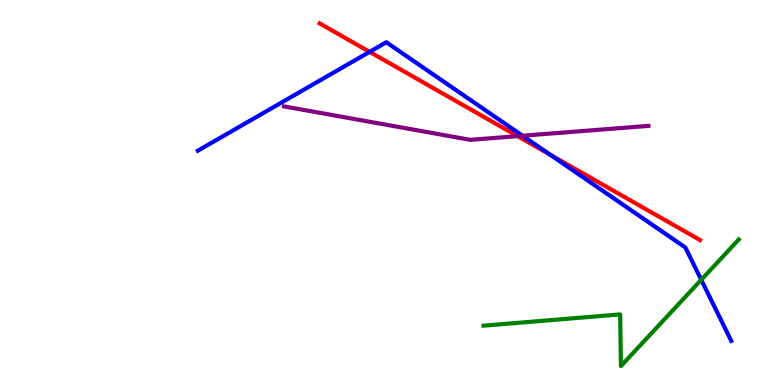[{'lines': ['blue', 'red'], 'intersections': [{'x': 4.77, 'y': 8.65}, {'x': 7.1, 'y': 5.99}]}, {'lines': ['green', 'red'], 'intersections': []}, {'lines': ['purple', 'red'], 'intersections': [{'x': 6.68, 'y': 6.46}]}, {'lines': ['blue', 'green'], 'intersections': [{'x': 9.05, 'y': 2.73}]}, {'lines': ['blue', 'purple'], 'intersections': [{'x': 6.74, 'y': 6.47}]}, {'lines': ['green', 'purple'], 'intersections': []}]